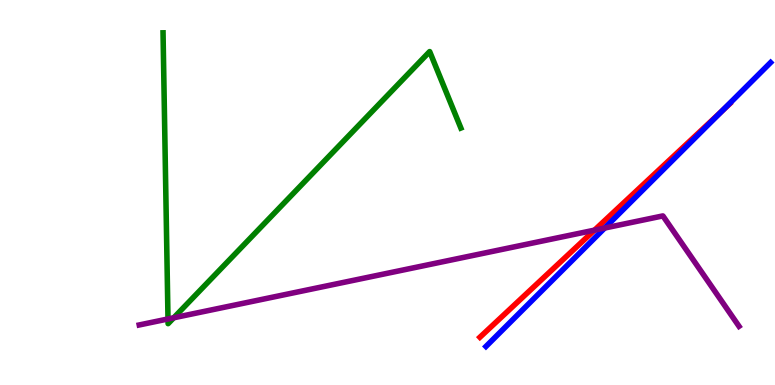[{'lines': ['blue', 'red'], 'intersections': [{'x': 9.32, 'y': 7.12}]}, {'lines': ['green', 'red'], 'intersections': []}, {'lines': ['purple', 'red'], 'intersections': [{'x': 7.67, 'y': 4.02}]}, {'lines': ['blue', 'green'], 'intersections': []}, {'lines': ['blue', 'purple'], 'intersections': [{'x': 7.8, 'y': 4.08}]}, {'lines': ['green', 'purple'], 'intersections': [{'x': 2.17, 'y': 1.72}, {'x': 2.24, 'y': 1.75}]}]